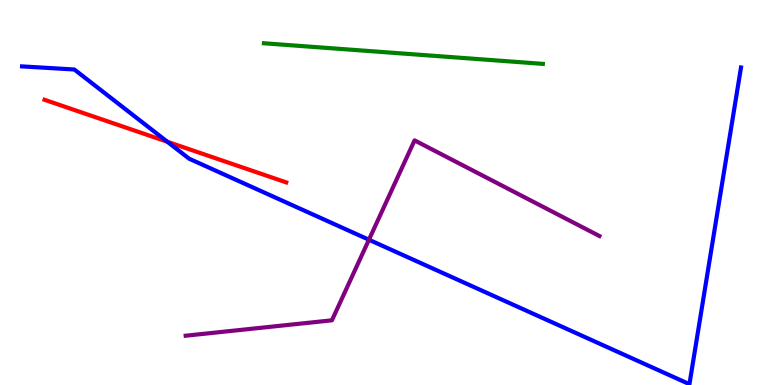[{'lines': ['blue', 'red'], 'intersections': [{'x': 2.16, 'y': 6.32}]}, {'lines': ['green', 'red'], 'intersections': []}, {'lines': ['purple', 'red'], 'intersections': []}, {'lines': ['blue', 'green'], 'intersections': []}, {'lines': ['blue', 'purple'], 'intersections': [{'x': 4.76, 'y': 3.77}]}, {'lines': ['green', 'purple'], 'intersections': []}]